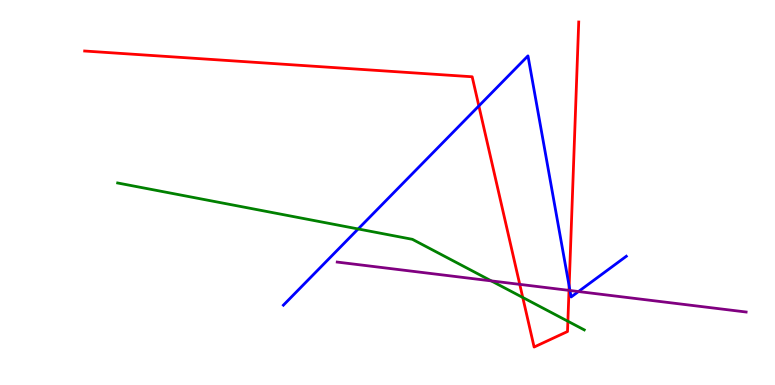[{'lines': ['blue', 'red'], 'intersections': [{'x': 6.18, 'y': 7.25}, {'x': 7.34, 'y': 2.57}]}, {'lines': ['green', 'red'], 'intersections': [{'x': 6.75, 'y': 2.27}, {'x': 7.33, 'y': 1.66}]}, {'lines': ['purple', 'red'], 'intersections': [{'x': 6.71, 'y': 2.61}, {'x': 7.34, 'y': 2.46}]}, {'lines': ['blue', 'green'], 'intersections': [{'x': 4.62, 'y': 4.05}]}, {'lines': ['blue', 'purple'], 'intersections': [{'x': 7.35, 'y': 2.45}, {'x': 7.46, 'y': 2.43}]}, {'lines': ['green', 'purple'], 'intersections': [{'x': 6.34, 'y': 2.7}]}]